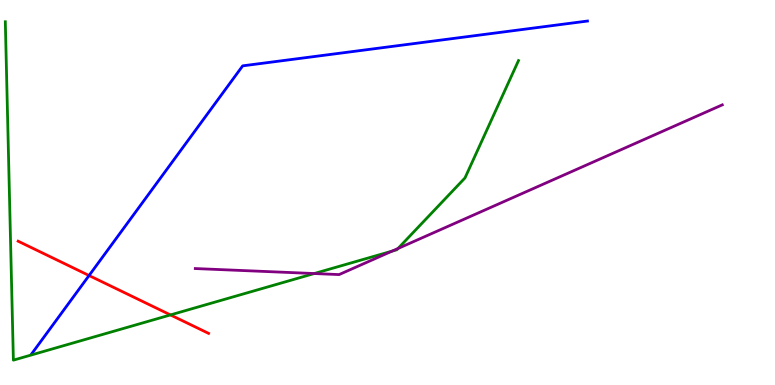[{'lines': ['blue', 'red'], 'intersections': [{'x': 1.15, 'y': 2.84}]}, {'lines': ['green', 'red'], 'intersections': [{'x': 2.2, 'y': 1.82}]}, {'lines': ['purple', 'red'], 'intersections': []}, {'lines': ['blue', 'green'], 'intersections': []}, {'lines': ['blue', 'purple'], 'intersections': []}, {'lines': ['green', 'purple'], 'intersections': [{'x': 4.05, 'y': 2.9}, {'x': 5.06, 'y': 3.48}, {'x': 5.14, 'y': 3.55}]}]